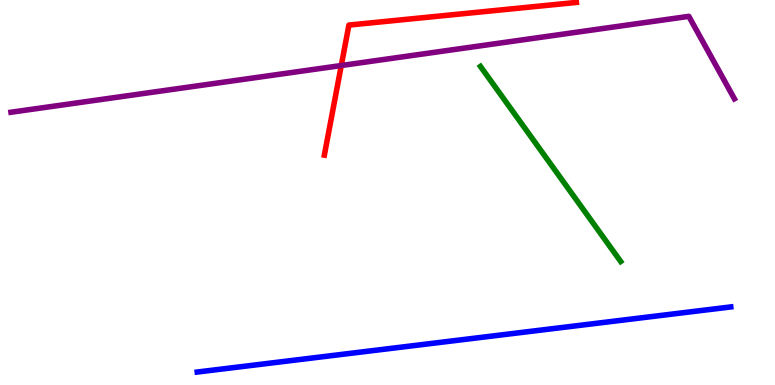[{'lines': ['blue', 'red'], 'intersections': []}, {'lines': ['green', 'red'], 'intersections': []}, {'lines': ['purple', 'red'], 'intersections': [{'x': 4.4, 'y': 8.3}]}, {'lines': ['blue', 'green'], 'intersections': []}, {'lines': ['blue', 'purple'], 'intersections': []}, {'lines': ['green', 'purple'], 'intersections': []}]